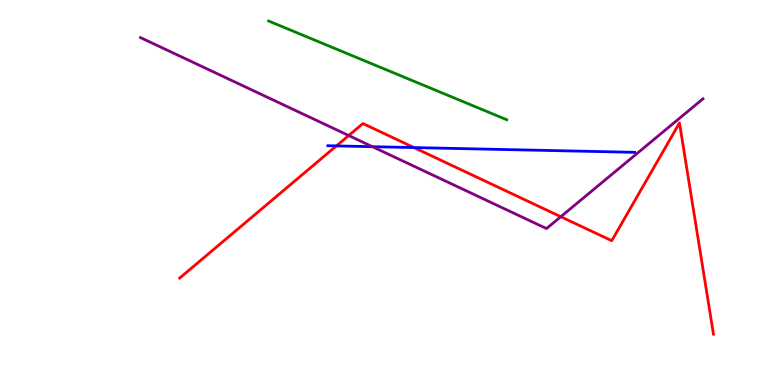[{'lines': ['blue', 'red'], 'intersections': [{'x': 4.34, 'y': 6.21}, {'x': 5.34, 'y': 6.17}]}, {'lines': ['green', 'red'], 'intersections': []}, {'lines': ['purple', 'red'], 'intersections': [{'x': 4.5, 'y': 6.48}, {'x': 7.24, 'y': 4.37}]}, {'lines': ['blue', 'green'], 'intersections': []}, {'lines': ['blue', 'purple'], 'intersections': [{'x': 4.81, 'y': 6.19}]}, {'lines': ['green', 'purple'], 'intersections': []}]